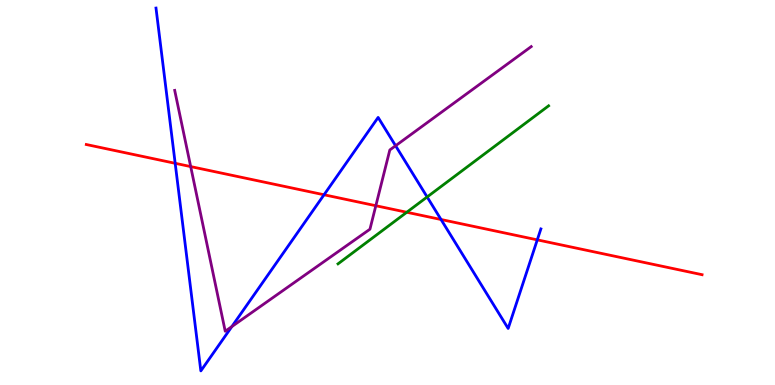[{'lines': ['blue', 'red'], 'intersections': [{'x': 2.26, 'y': 5.76}, {'x': 4.18, 'y': 4.94}, {'x': 5.69, 'y': 4.3}, {'x': 6.93, 'y': 3.77}]}, {'lines': ['green', 'red'], 'intersections': [{'x': 5.25, 'y': 4.49}]}, {'lines': ['purple', 'red'], 'intersections': [{'x': 2.46, 'y': 5.67}, {'x': 4.85, 'y': 4.66}]}, {'lines': ['blue', 'green'], 'intersections': [{'x': 5.51, 'y': 4.88}]}, {'lines': ['blue', 'purple'], 'intersections': [{'x': 2.99, 'y': 1.52}, {'x': 5.1, 'y': 6.21}]}, {'lines': ['green', 'purple'], 'intersections': []}]